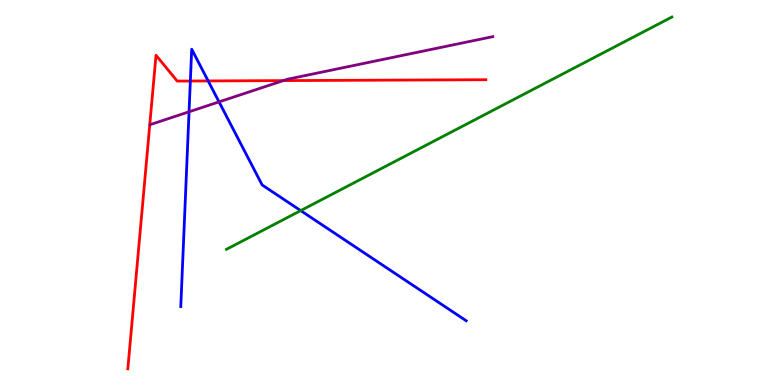[{'lines': ['blue', 'red'], 'intersections': [{'x': 2.46, 'y': 7.9}, {'x': 2.69, 'y': 7.9}]}, {'lines': ['green', 'red'], 'intersections': []}, {'lines': ['purple', 'red'], 'intersections': [{'x': 3.66, 'y': 7.91}]}, {'lines': ['blue', 'green'], 'intersections': [{'x': 3.88, 'y': 4.53}]}, {'lines': ['blue', 'purple'], 'intersections': [{'x': 2.44, 'y': 7.1}, {'x': 2.83, 'y': 7.35}]}, {'lines': ['green', 'purple'], 'intersections': []}]